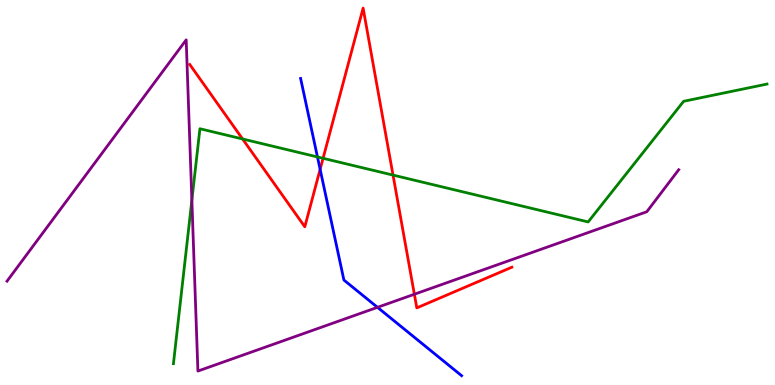[{'lines': ['blue', 'red'], 'intersections': [{'x': 4.13, 'y': 5.6}]}, {'lines': ['green', 'red'], 'intersections': [{'x': 3.13, 'y': 6.39}, {'x': 4.17, 'y': 5.89}, {'x': 5.07, 'y': 5.45}]}, {'lines': ['purple', 'red'], 'intersections': [{'x': 5.35, 'y': 2.36}]}, {'lines': ['blue', 'green'], 'intersections': [{'x': 4.1, 'y': 5.92}]}, {'lines': ['blue', 'purple'], 'intersections': [{'x': 4.87, 'y': 2.02}]}, {'lines': ['green', 'purple'], 'intersections': [{'x': 2.48, 'y': 4.8}]}]